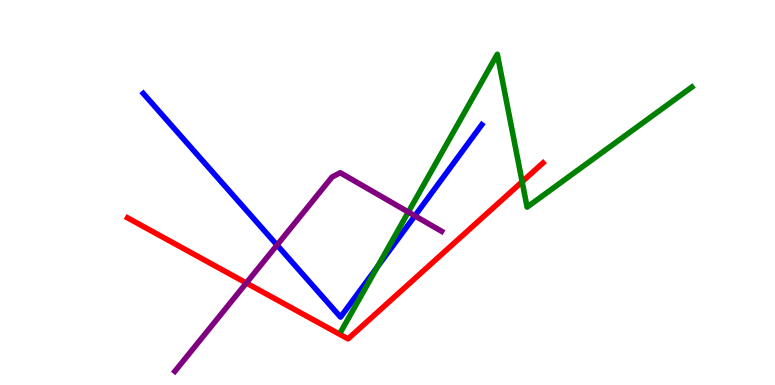[{'lines': ['blue', 'red'], 'intersections': []}, {'lines': ['green', 'red'], 'intersections': [{'x': 6.74, 'y': 5.28}]}, {'lines': ['purple', 'red'], 'intersections': [{'x': 3.18, 'y': 2.65}]}, {'lines': ['blue', 'green'], 'intersections': [{'x': 4.87, 'y': 3.07}]}, {'lines': ['blue', 'purple'], 'intersections': [{'x': 3.57, 'y': 3.63}, {'x': 5.35, 'y': 4.39}]}, {'lines': ['green', 'purple'], 'intersections': [{'x': 5.27, 'y': 4.49}]}]